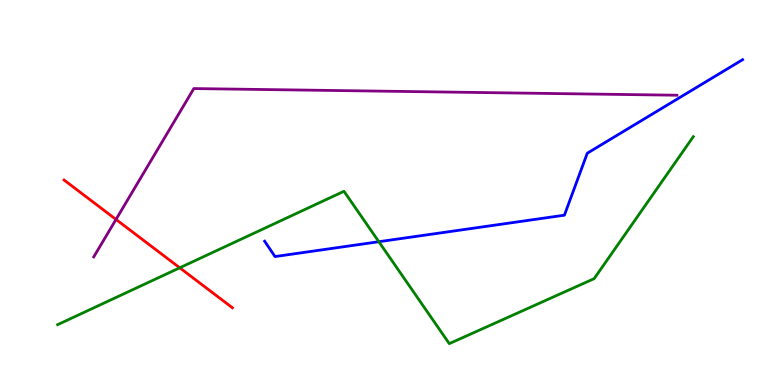[{'lines': ['blue', 'red'], 'intersections': []}, {'lines': ['green', 'red'], 'intersections': [{'x': 2.32, 'y': 3.04}]}, {'lines': ['purple', 'red'], 'intersections': [{'x': 1.5, 'y': 4.3}]}, {'lines': ['blue', 'green'], 'intersections': [{'x': 4.89, 'y': 3.72}]}, {'lines': ['blue', 'purple'], 'intersections': []}, {'lines': ['green', 'purple'], 'intersections': []}]